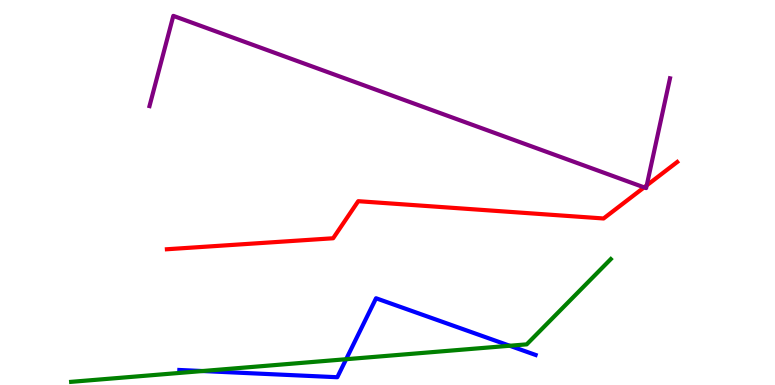[{'lines': ['blue', 'red'], 'intersections': []}, {'lines': ['green', 'red'], 'intersections': []}, {'lines': ['purple', 'red'], 'intersections': [{'x': 8.31, 'y': 5.13}, {'x': 8.34, 'y': 5.19}]}, {'lines': ['blue', 'green'], 'intersections': [{'x': 2.61, 'y': 0.363}, {'x': 4.47, 'y': 0.67}, {'x': 6.58, 'y': 1.02}]}, {'lines': ['blue', 'purple'], 'intersections': []}, {'lines': ['green', 'purple'], 'intersections': []}]